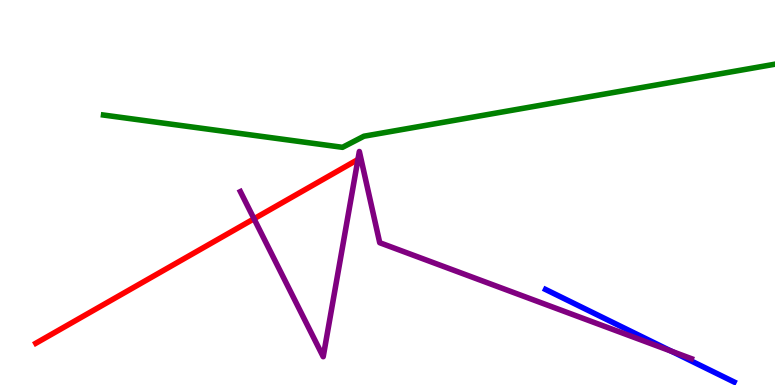[{'lines': ['blue', 'red'], 'intersections': []}, {'lines': ['green', 'red'], 'intersections': []}, {'lines': ['purple', 'red'], 'intersections': [{'x': 3.28, 'y': 4.32}]}, {'lines': ['blue', 'green'], 'intersections': []}, {'lines': ['blue', 'purple'], 'intersections': [{'x': 8.66, 'y': 0.877}]}, {'lines': ['green', 'purple'], 'intersections': []}]